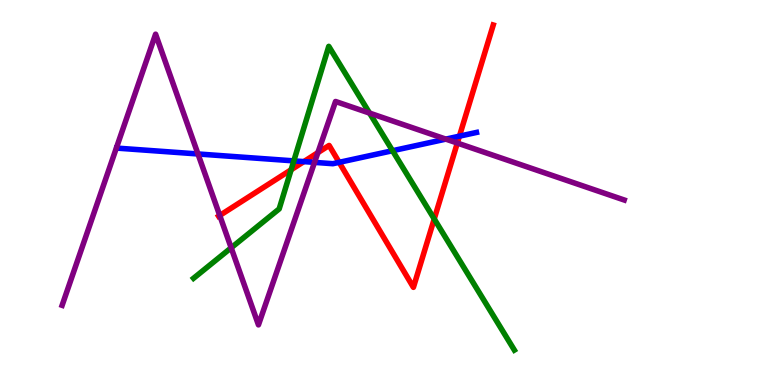[{'lines': ['blue', 'red'], 'intersections': [{'x': 3.92, 'y': 5.8}, {'x': 4.38, 'y': 5.78}, {'x': 5.93, 'y': 6.46}]}, {'lines': ['green', 'red'], 'intersections': [{'x': 3.76, 'y': 5.59}, {'x': 5.6, 'y': 4.31}]}, {'lines': ['purple', 'red'], 'intersections': [{'x': 2.84, 'y': 4.4}, {'x': 4.1, 'y': 6.04}, {'x': 5.9, 'y': 6.28}]}, {'lines': ['blue', 'green'], 'intersections': [{'x': 3.79, 'y': 5.82}, {'x': 5.07, 'y': 6.09}]}, {'lines': ['blue', 'purple'], 'intersections': [{'x': 2.55, 'y': 6.0}, {'x': 4.06, 'y': 5.78}, {'x': 5.75, 'y': 6.39}]}, {'lines': ['green', 'purple'], 'intersections': [{'x': 2.98, 'y': 3.56}, {'x': 4.77, 'y': 7.06}]}]